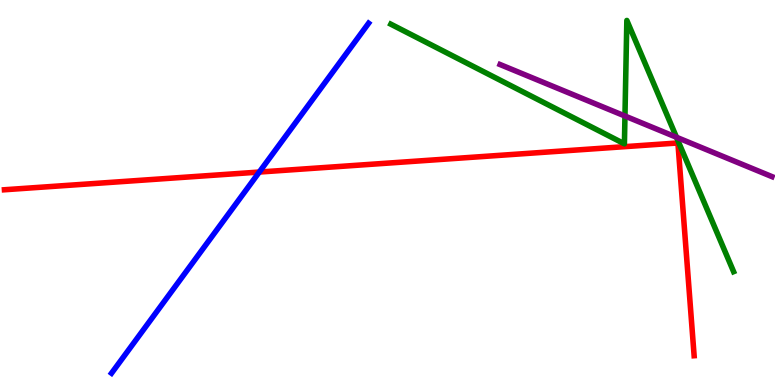[{'lines': ['blue', 'red'], 'intersections': [{'x': 3.35, 'y': 5.53}]}, {'lines': ['green', 'red'], 'intersections': []}, {'lines': ['purple', 'red'], 'intersections': []}, {'lines': ['blue', 'green'], 'intersections': []}, {'lines': ['blue', 'purple'], 'intersections': []}, {'lines': ['green', 'purple'], 'intersections': [{'x': 8.06, 'y': 6.99}, {'x': 8.73, 'y': 6.43}]}]